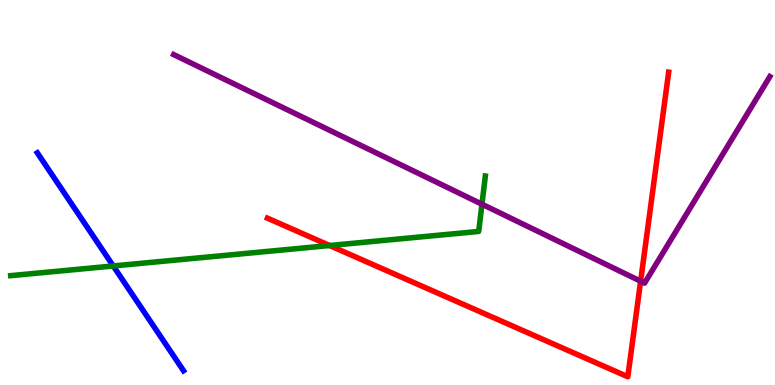[{'lines': ['blue', 'red'], 'intersections': []}, {'lines': ['green', 'red'], 'intersections': [{'x': 4.25, 'y': 3.62}]}, {'lines': ['purple', 'red'], 'intersections': [{'x': 8.27, 'y': 2.7}]}, {'lines': ['blue', 'green'], 'intersections': [{'x': 1.46, 'y': 3.09}]}, {'lines': ['blue', 'purple'], 'intersections': []}, {'lines': ['green', 'purple'], 'intersections': [{'x': 6.22, 'y': 4.7}]}]